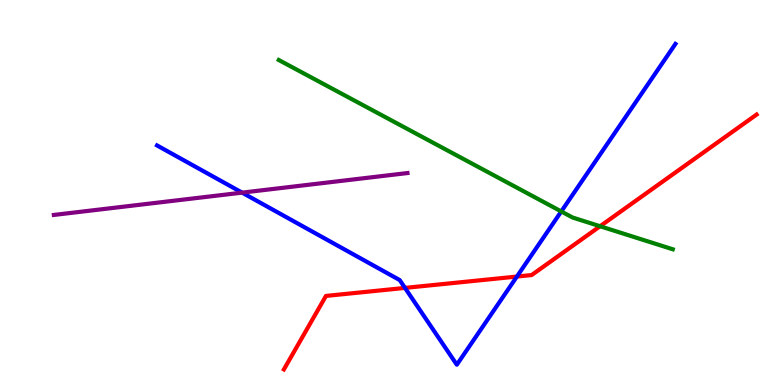[{'lines': ['blue', 'red'], 'intersections': [{'x': 5.23, 'y': 2.52}, {'x': 6.67, 'y': 2.82}]}, {'lines': ['green', 'red'], 'intersections': [{'x': 7.74, 'y': 4.12}]}, {'lines': ['purple', 'red'], 'intersections': []}, {'lines': ['blue', 'green'], 'intersections': [{'x': 7.24, 'y': 4.51}]}, {'lines': ['blue', 'purple'], 'intersections': [{'x': 3.12, 'y': 5.0}]}, {'lines': ['green', 'purple'], 'intersections': []}]